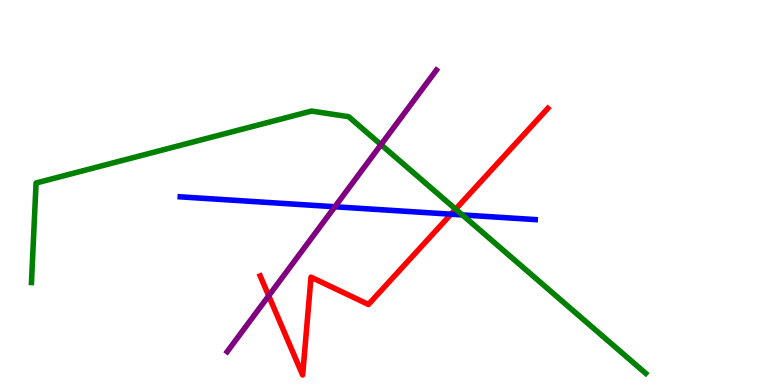[{'lines': ['blue', 'red'], 'intersections': [{'x': 5.82, 'y': 4.44}]}, {'lines': ['green', 'red'], 'intersections': [{'x': 5.88, 'y': 4.57}]}, {'lines': ['purple', 'red'], 'intersections': [{'x': 3.47, 'y': 2.32}]}, {'lines': ['blue', 'green'], 'intersections': [{'x': 5.97, 'y': 4.42}]}, {'lines': ['blue', 'purple'], 'intersections': [{'x': 4.32, 'y': 4.63}]}, {'lines': ['green', 'purple'], 'intersections': [{'x': 4.92, 'y': 6.24}]}]